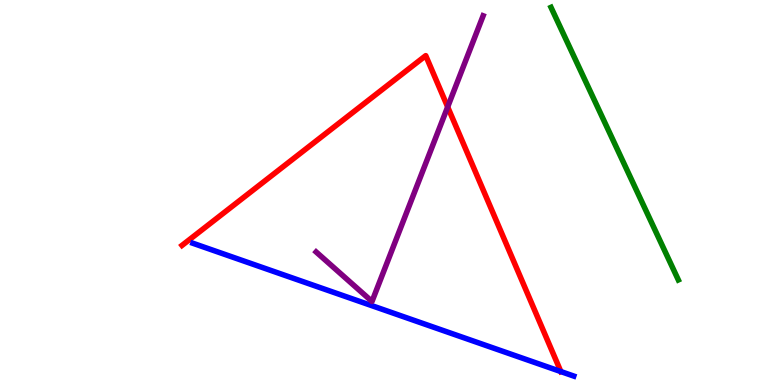[{'lines': ['blue', 'red'], 'intersections': [{'x': 7.24, 'y': 0.349}]}, {'lines': ['green', 'red'], 'intersections': []}, {'lines': ['purple', 'red'], 'intersections': [{'x': 5.78, 'y': 7.22}]}, {'lines': ['blue', 'green'], 'intersections': []}, {'lines': ['blue', 'purple'], 'intersections': []}, {'lines': ['green', 'purple'], 'intersections': []}]